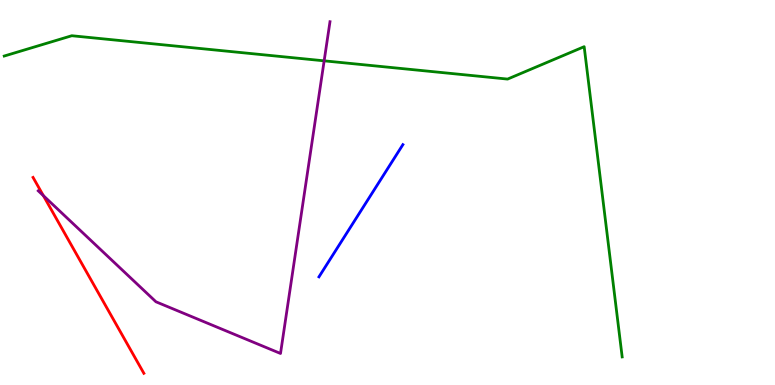[{'lines': ['blue', 'red'], 'intersections': []}, {'lines': ['green', 'red'], 'intersections': []}, {'lines': ['purple', 'red'], 'intersections': [{'x': 0.56, 'y': 4.92}]}, {'lines': ['blue', 'green'], 'intersections': []}, {'lines': ['blue', 'purple'], 'intersections': []}, {'lines': ['green', 'purple'], 'intersections': [{'x': 4.18, 'y': 8.42}]}]